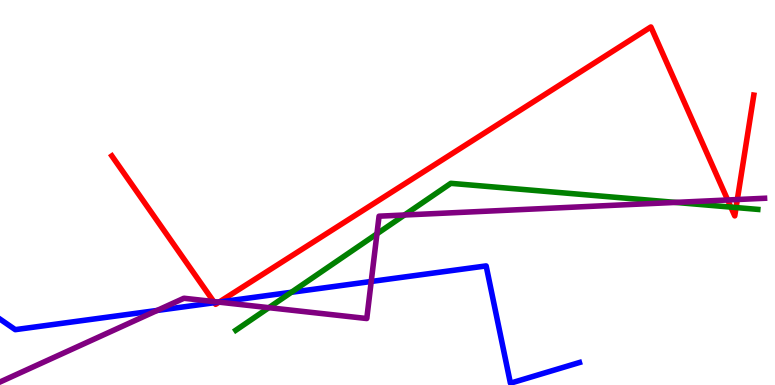[{'lines': ['blue', 'red'], 'intersections': [{'x': 2.77, 'y': 2.14}, {'x': 2.83, 'y': 2.15}]}, {'lines': ['green', 'red'], 'intersections': [{'x': 9.43, 'y': 4.62}, {'x': 9.5, 'y': 4.61}]}, {'lines': ['purple', 'red'], 'intersections': [{'x': 2.76, 'y': 2.17}, {'x': 2.83, 'y': 2.15}, {'x': 9.39, 'y': 4.81}, {'x': 9.51, 'y': 4.82}]}, {'lines': ['blue', 'green'], 'intersections': [{'x': 3.76, 'y': 2.41}]}, {'lines': ['blue', 'purple'], 'intersections': [{'x': 2.03, 'y': 1.94}, {'x': 2.82, 'y': 2.15}, {'x': 4.79, 'y': 2.69}]}, {'lines': ['green', 'purple'], 'intersections': [{'x': 3.47, 'y': 2.01}, {'x': 4.86, 'y': 3.93}, {'x': 5.22, 'y': 4.42}, {'x': 8.72, 'y': 4.74}]}]